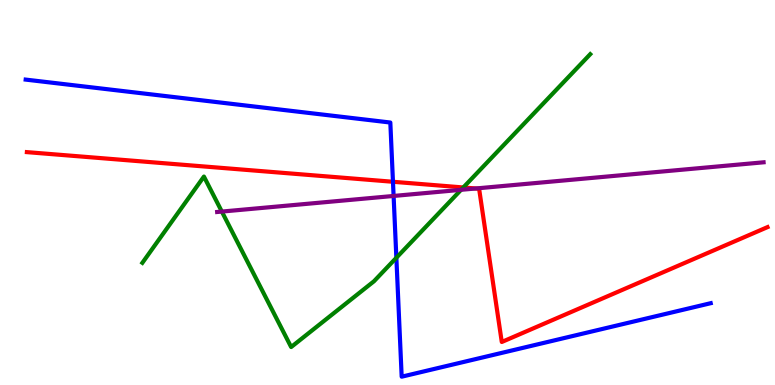[{'lines': ['blue', 'red'], 'intersections': [{'x': 5.07, 'y': 5.28}]}, {'lines': ['green', 'red'], 'intersections': [{'x': 5.98, 'y': 5.13}]}, {'lines': ['purple', 'red'], 'intersections': [{'x': 6.14, 'y': 5.1}]}, {'lines': ['blue', 'green'], 'intersections': [{'x': 5.11, 'y': 3.31}]}, {'lines': ['blue', 'purple'], 'intersections': [{'x': 5.08, 'y': 4.91}]}, {'lines': ['green', 'purple'], 'intersections': [{'x': 2.86, 'y': 4.5}, {'x': 5.95, 'y': 5.07}]}]